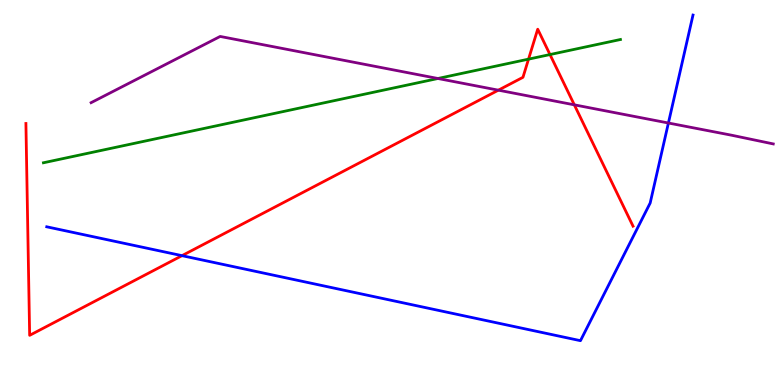[{'lines': ['blue', 'red'], 'intersections': [{'x': 2.35, 'y': 3.36}]}, {'lines': ['green', 'red'], 'intersections': [{'x': 6.82, 'y': 8.46}, {'x': 7.1, 'y': 8.58}]}, {'lines': ['purple', 'red'], 'intersections': [{'x': 6.43, 'y': 7.66}, {'x': 7.41, 'y': 7.28}]}, {'lines': ['blue', 'green'], 'intersections': []}, {'lines': ['blue', 'purple'], 'intersections': [{'x': 8.62, 'y': 6.8}]}, {'lines': ['green', 'purple'], 'intersections': [{'x': 5.65, 'y': 7.96}]}]